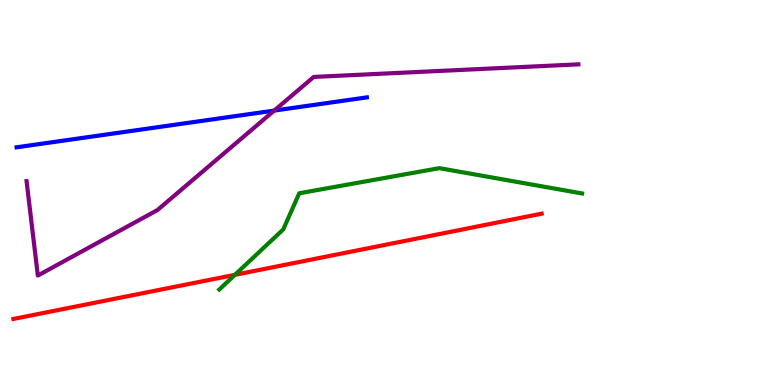[{'lines': ['blue', 'red'], 'intersections': []}, {'lines': ['green', 'red'], 'intersections': [{'x': 3.03, 'y': 2.86}]}, {'lines': ['purple', 'red'], 'intersections': []}, {'lines': ['blue', 'green'], 'intersections': []}, {'lines': ['blue', 'purple'], 'intersections': [{'x': 3.54, 'y': 7.13}]}, {'lines': ['green', 'purple'], 'intersections': []}]